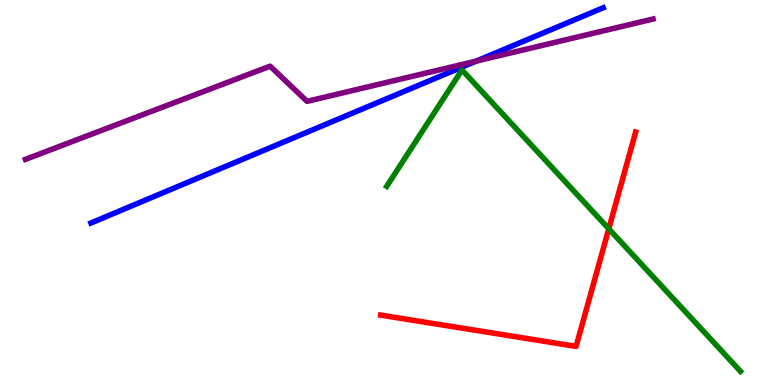[{'lines': ['blue', 'red'], 'intersections': []}, {'lines': ['green', 'red'], 'intersections': [{'x': 7.86, 'y': 4.06}]}, {'lines': ['purple', 'red'], 'intersections': []}, {'lines': ['blue', 'green'], 'intersections': []}, {'lines': ['blue', 'purple'], 'intersections': [{'x': 6.15, 'y': 8.41}]}, {'lines': ['green', 'purple'], 'intersections': []}]